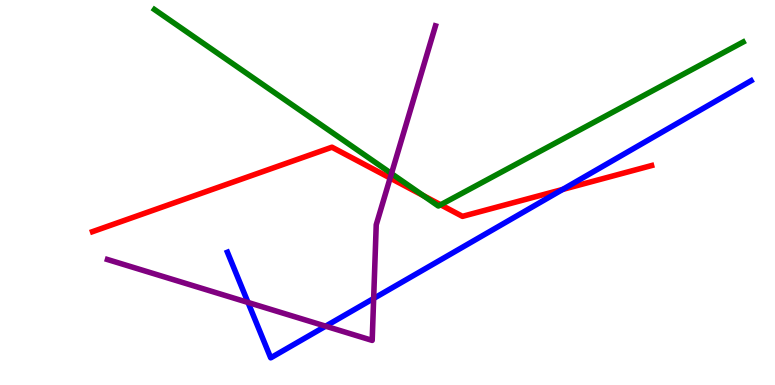[{'lines': ['blue', 'red'], 'intersections': [{'x': 7.26, 'y': 5.08}]}, {'lines': ['green', 'red'], 'intersections': [{'x': 5.46, 'y': 4.92}, {'x': 5.69, 'y': 4.68}]}, {'lines': ['purple', 'red'], 'intersections': [{'x': 5.03, 'y': 5.38}]}, {'lines': ['blue', 'green'], 'intersections': []}, {'lines': ['blue', 'purple'], 'intersections': [{'x': 3.2, 'y': 2.14}, {'x': 4.2, 'y': 1.53}, {'x': 4.82, 'y': 2.25}]}, {'lines': ['green', 'purple'], 'intersections': [{'x': 5.05, 'y': 5.49}]}]